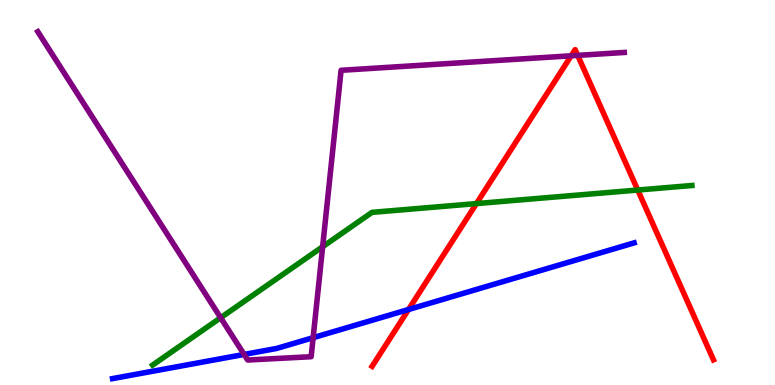[{'lines': ['blue', 'red'], 'intersections': [{'x': 5.27, 'y': 1.96}]}, {'lines': ['green', 'red'], 'intersections': [{'x': 6.15, 'y': 4.71}, {'x': 8.23, 'y': 5.06}]}, {'lines': ['purple', 'red'], 'intersections': [{'x': 7.37, 'y': 8.55}, {'x': 7.45, 'y': 8.56}]}, {'lines': ['blue', 'green'], 'intersections': []}, {'lines': ['blue', 'purple'], 'intersections': [{'x': 3.15, 'y': 0.794}, {'x': 4.04, 'y': 1.23}]}, {'lines': ['green', 'purple'], 'intersections': [{'x': 2.85, 'y': 1.75}, {'x': 4.16, 'y': 3.59}]}]